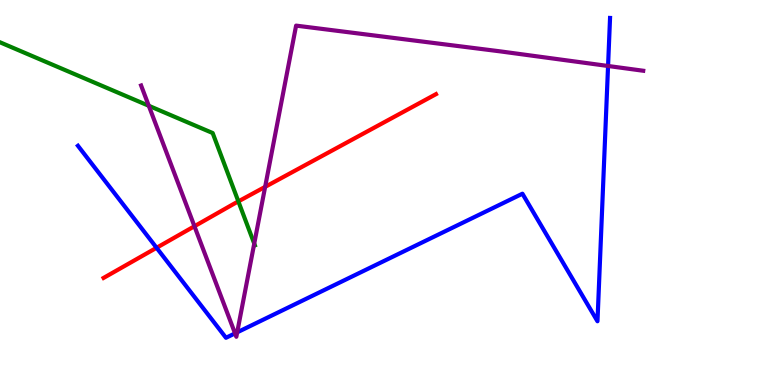[{'lines': ['blue', 'red'], 'intersections': [{'x': 2.02, 'y': 3.56}]}, {'lines': ['green', 'red'], 'intersections': [{'x': 3.08, 'y': 4.77}]}, {'lines': ['purple', 'red'], 'intersections': [{'x': 2.51, 'y': 4.12}, {'x': 3.42, 'y': 5.15}]}, {'lines': ['blue', 'green'], 'intersections': []}, {'lines': ['blue', 'purple'], 'intersections': [{'x': 3.03, 'y': 1.34}, {'x': 3.06, 'y': 1.37}, {'x': 7.85, 'y': 8.29}]}, {'lines': ['green', 'purple'], 'intersections': [{'x': 1.92, 'y': 7.25}, {'x': 3.28, 'y': 3.67}]}]